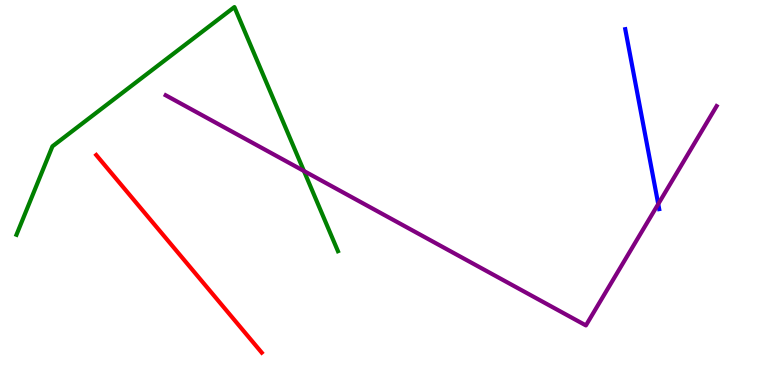[{'lines': ['blue', 'red'], 'intersections': []}, {'lines': ['green', 'red'], 'intersections': []}, {'lines': ['purple', 'red'], 'intersections': []}, {'lines': ['blue', 'green'], 'intersections': []}, {'lines': ['blue', 'purple'], 'intersections': [{'x': 8.49, 'y': 4.7}]}, {'lines': ['green', 'purple'], 'intersections': [{'x': 3.92, 'y': 5.56}]}]